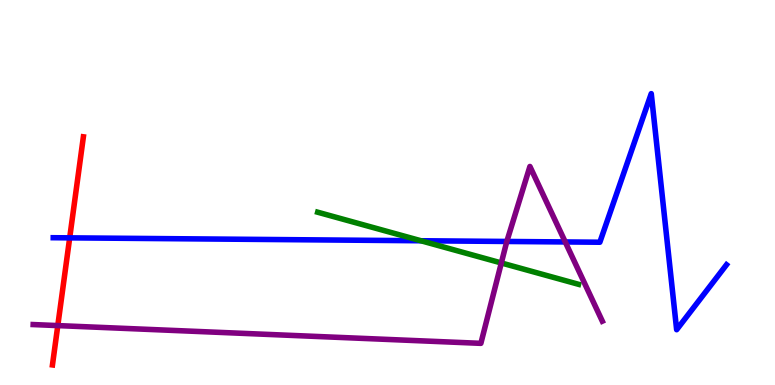[{'lines': ['blue', 'red'], 'intersections': [{'x': 0.899, 'y': 3.82}]}, {'lines': ['green', 'red'], 'intersections': []}, {'lines': ['purple', 'red'], 'intersections': [{'x': 0.746, 'y': 1.54}]}, {'lines': ['blue', 'green'], 'intersections': [{'x': 5.43, 'y': 3.75}]}, {'lines': ['blue', 'purple'], 'intersections': [{'x': 6.54, 'y': 3.73}, {'x': 7.29, 'y': 3.72}]}, {'lines': ['green', 'purple'], 'intersections': [{'x': 6.47, 'y': 3.17}]}]